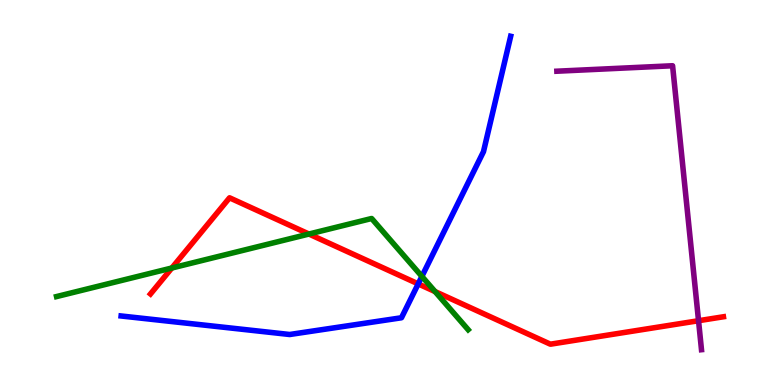[{'lines': ['blue', 'red'], 'intersections': [{'x': 5.4, 'y': 2.63}]}, {'lines': ['green', 'red'], 'intersections': [{'x': 2.22, 'y': 3.04}, {'x': 3.99, 'y': 3.92}, {'x': 5.61, 'y': 2.43}]}, {'lines': ['purple', 'red'], 'intersections': [{'x': 9.01, 'y': 1.67}]}, {'lines': ['blue', 'green'], 'intersections': [{'x': 5.44, 'y': 2.82}]}, {'lines': ['blue', 'purple'], 'intersections': []}, {'lines': ['green', 'purple'], 'intersections': []}]